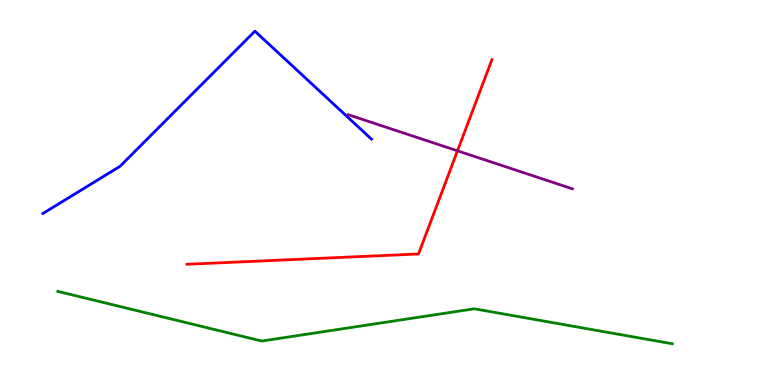[{'lines': ['blue', 'red'], 'intersections': []}, {'lines': ['green', 'red'], 'intersections': []}, {'lines': ['purple', 'red'], 'intersections': [{'x': 5.9, 'y': 6.08}]}, {'lines': ['blue', 'green'], 'intersections': []}, {'lines': ['blue', 'purple'], 'intersections': []}, {'lines': ['green', 'purple'], 'intersections': []}]